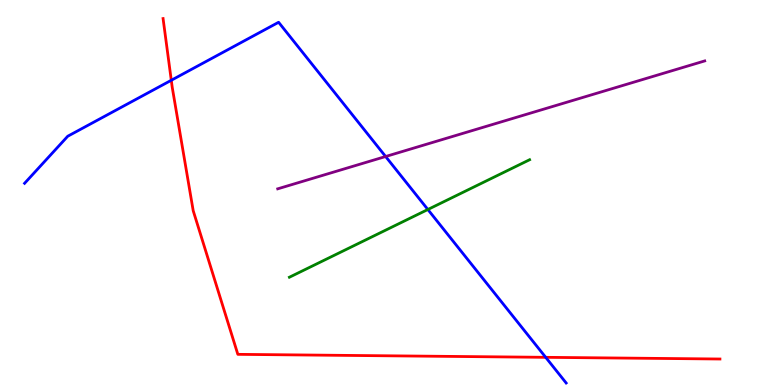[{'lines': ['blue', 'red'], 'intersections': [{'x': 2.21, 'y': 7.91}, {'x': 7.04, 'y': 0.719}]}, {'lines': ['green', 'red'], 'intersections': []}, {'lines': ['purple', 'red'], 'intersections': []}, {'lines': ['blue', 'green'], 'intersections': [{'x': 5.52, 'y': 4.56}]}, {'lines': ['blue', 'purple'], 'intersections': [{'x': 4.98, 'y': 5.93}]}, {'lines': ['green', 'purple'], 'intersections': []}]